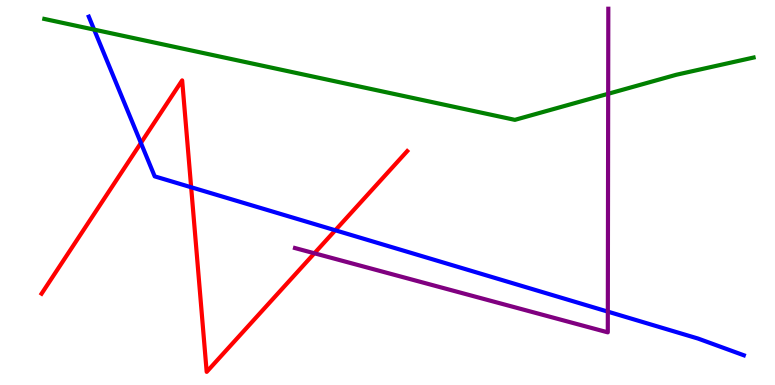[{'lines': ['blue', 'red'], 'intersections': [{'x': 1.82, 'y': 6.29}, {'x': 2.47, 'y': 5.14}, {'x': 4.33, 'y': 4.02}]}, {'lines': ['green', 'red'], 'intersections': []}, {'lines': ['purple', 'red'], 'intersections': [{'x': 4.06, 'y': 3.42}]}, {'lines': ['blue', 'green'], 'intersections': [{'x': 1.21, 'y': 9.23}]}, {'lines': ['blue', 'purple'], 'intersections': [{'x': 7.84, 'y': 1.91}]}, {'lines': ['green', 'purple'], 'intersections': [{'x': 7.85, 'y': 7.56}]}]